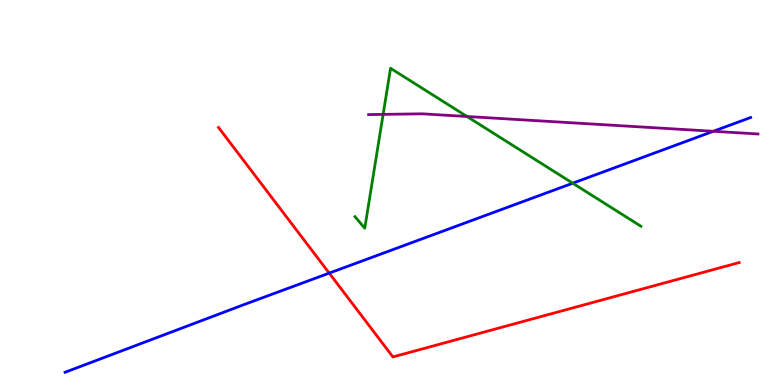[{'lines': ['blue', 'red'], 'intersections': [{'x': 4.25, 'y': 2.91}]}, {'lines': ['green', 'red'], 'intersections': []}, {'lines': ['purple', 'red'], 'intersections': []}, {'lines': ['blue', 'green'], 'intersections': [{'x': 7.39, 'y': 5.24}]}, {'lines': ['blue', 'purple'], 'intersections': [{'x': 9.2, 'y': 6.59}]}, {'lines': ['green', 'purple'], 'intersections': [{'x': 4.94, 'y': 7.03}, {'x': 6.03, 'y': 6.97}]}]